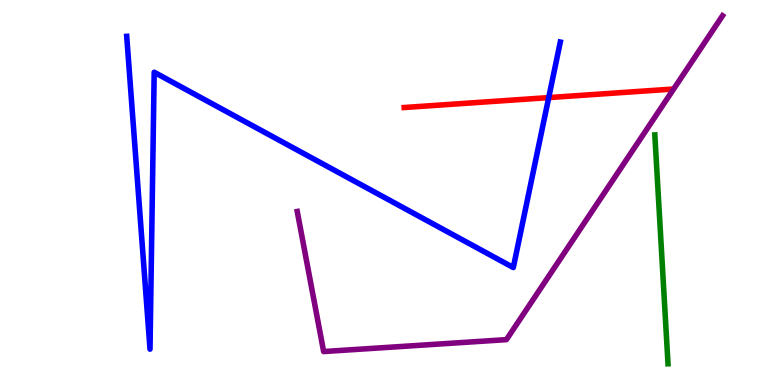[{'lines': ['blue', 'red'], 'intersections': [{'x': 7.08, 'y': 7.47}]}, {'lines': ['green', 'red'], 'intersections': []}, {'lines': ['purple', 'red'], 'intersections': []}, {'lines': ['blue', 'green'], 'intersections': []}, {'lines': ['blue', 'purple'], 'intersections': []}, {'lines': ['green', 'purple'], 'intersections': []}]